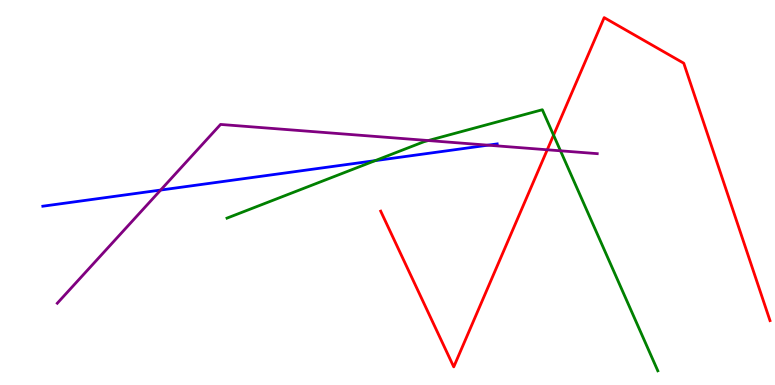[{'lines': ['blue', 'red'], 'intersections': []}, {'lines': ['green', 'red'], 'intersections': [{'x': 7.14, 'y': 6.49}]}, {'lines': ['purple', 'red'], 'intersections': [{'x': 7.06, 'y': 6.11}]}, {'lines': ['blue', 'green'], 'intersections': [{'x': 4.84, 'y': 5.83}]}, {'lines': ['blue', 'purple'], 'intersections': [{'x': 2.07, 'y': 5.06}, {'x': 6.3, 'y': 6.23}]}, {'lines': ['green', 'purple'], 'intersections': [{'x': 5.53, 'y': 6.35}, {'x': 7.23, 'y': 6.08}]}]